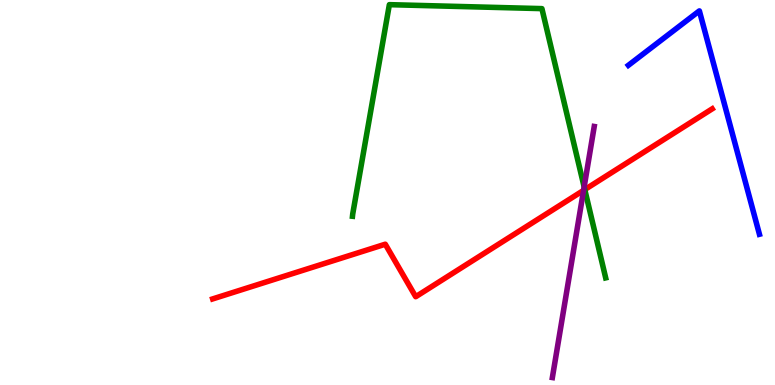[{'lines': ['blue', 'red'], 'intersections': []}, {'lines': ['green', 'red'], 'intersections': [{'x': 7.55, 'y': 5.08}]}, {'lines': ['purple', 'red'], 'intersections': [{'x': 7.53, 'y': 5.06}]}, {'lines': ['blue', 'green'], 'intersections': []}, {'lines': ['blue', 'purple'], 'intersections': []}, {'lines': ['green', 'purple'], 'intersections': [{'x': 7.54, 'y': 5.14}]}]